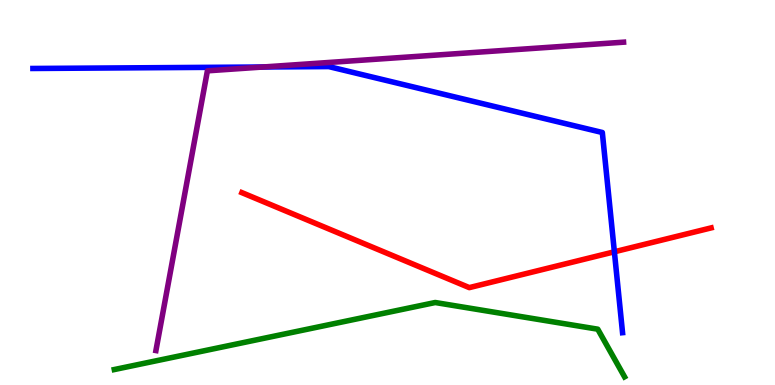[{'lines': ['blue', 'red'], 'intersections': [{'x': 7.93, 'y': 3.46}]}, {'lines': ['green', 'red'], 'intersections': []}, {'lines': ['purple', 'red'], 'intersections': []}, {'lines': ['blue', 'green'], 'intersections': []}, {'lines': ['blue', 'purple'], 'intersections': [{'x': 3.39, 'y': 8.26}]}, {'lines': ['green', 'purple'], 'intersections': []}]